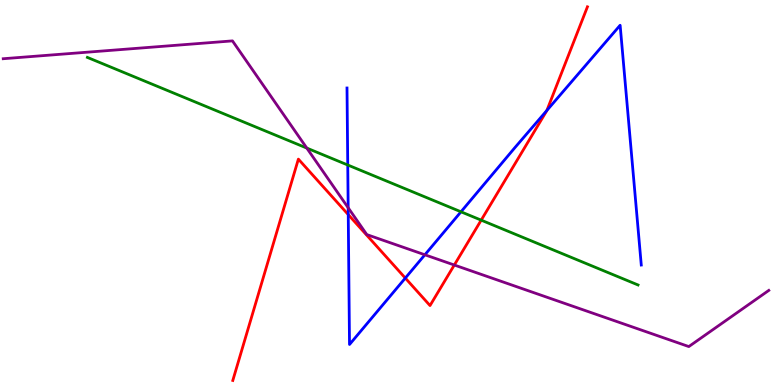[{'lines': ['blue', 'red'], 'intersections': [{'x': 4.49, 'y': 4.43}, {'x': 5.23, 'y': 2.78}, {'x': 7.06, 'y': 7.13}]}, {'lines': ['green', 'red'], 'intersections': [{'x': 6.21, 'y': 4.28}]}, {'lines': ['purple', 'red'], 'intersections': [{'x': 5.86, 'y': 3.12}]}, {'lines': ['blue', 'green'], 'intersections': [{'x': 4.49, 'y': 5.71}, {'x': 5.95, 'y': 4.5}]}, {'lines': ['blue', 'purple'], 'intersections': [{'x': 4.49, 'y': 4.6}, {'x': 5.48, 'y': 3.38}]}, {'lines': ['green', 'purple'], 'intersections': [{'x': 3.96, 'y': 6.15}]}]